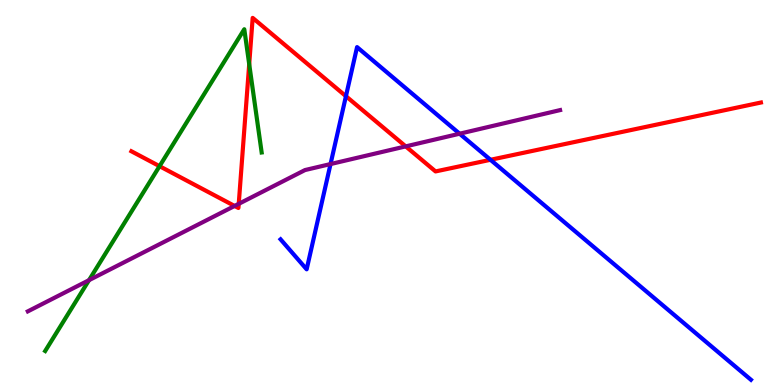[{'lines': ['blue', 'red'], 'intersections': [{'x': 4.46, 'y': 7.5}, {'x': 6.33, 'y': 5.85}]}, {'lines': ['green', 'red'], 'intersections': [{'x': 2.06, 'y': 5.68}, {'x': 3.22, 'y': 8.33}]}, {'lines': ['purple', 'red'], 'intersections': [{'x': 3.03, 'y': 4.65}, {'x': 3.08, 'y': 4.71}, {'x': 5.24, 'y': 6.2}]}, {'lines': ['blue', 'green'], 'intersections': []}, {'lines': ['blue', 'purple'], 'intersections': [{'x': 4.27, 'y': 5.74}, {'x': 5.93, 'y': 6.53}]}, {'lines': ['green', 'purple'], 'intersections': [{'x': 1.15, 'y': 2.72}]}]